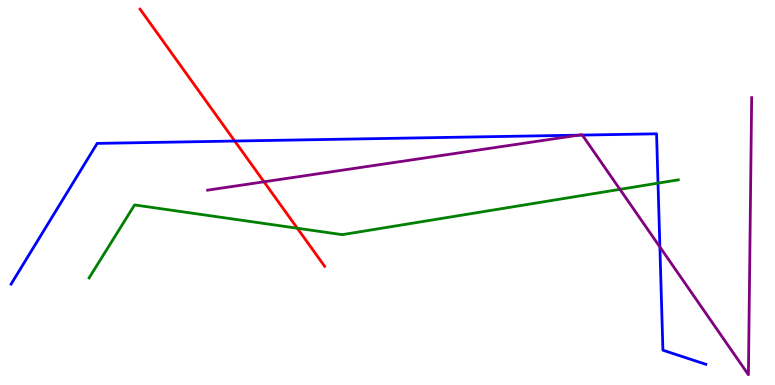[{'lines': ['blue', 'red'], 'intersections': [{'x': 3.03, 'y': 6.34}]}, {'lines': ['green', 'red'], 'intersections': [{'x': 3.84, 'y': 4.07}]}, {'lines': ['purple', 'red'], 'intersections': [{'x': 3.41, 'y': 5.28}]}, {'lines': ['blue', 'green'], 'intersections': [{'x': 8.49, 'y': 5.24}]}, {'lines': ['blue', 'purple'], 'intersections': [{'x': 7.47, 'y': 6.49}, {'x': 7.51, 'y': 6.49}, {'x': 8.51, 'y': 3.59}]}, {'lines': ['green', 'purple'], 'intersections': [{'x': 8.0, 'y': 5.08}]}]